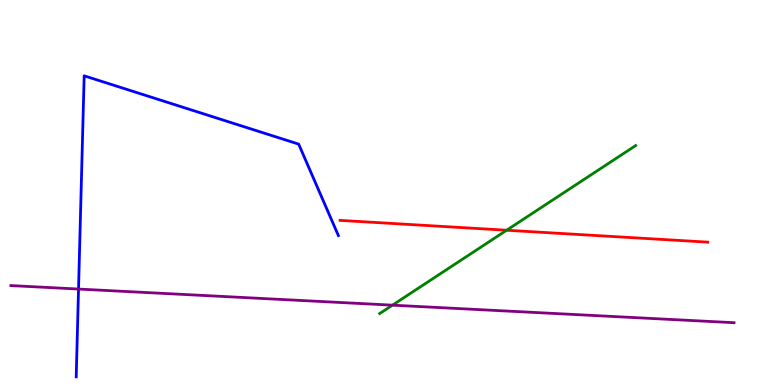[{'lines': ['blue', 'red'], 'intersections': []}, {'lines': ['green', 'red'], 'intersections': [{'x': 6.54, 'y': 4.02}]}, {'lines': ['purple', 'red'], 'intersections': []}, {'lines': ['blue', 'green'], 'intersections': []}, {'lines': ['blue', 'purple'], 'intersections': [{'x': 1.01, 'y': 2.49}]}, {'lines': ['green', 'purple'], 'intersections': [{'x': 5.06, 'y': 2.07}]}]